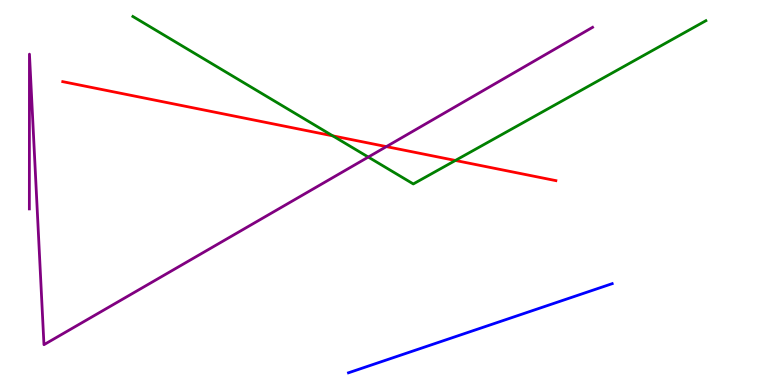[{'lines': ['blue', 'red'], 'intersections': []}, {'lines': ['green', 'red'], 'intersections': [{'x': 4.29, 'y': 6.47}, {'x': 5.88, 'y': 5.83}]}, {'lines': ['purple', 'red'], 'intersections': [{'x': 4.99, 'y': 6.19}]}, {'lines': ['blue', 'green'], 'intersections': []}, {'lines': ['blue', 'purple'], 'intersections': []}, {'lines': ['green', 'purple'], 'intersections': [{'x': 4.75, 'y': 5.92}]}]